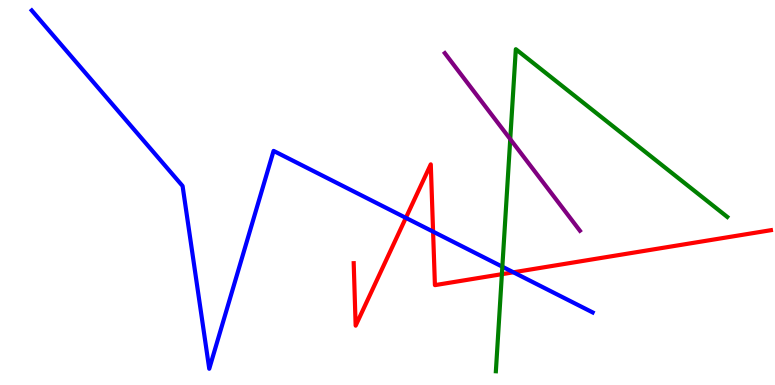[{'lines': ['blue', 'red'], 'intersections': [{'x': 5.24, 'y': 4.34}, {'x': 5.59, 'y': 3.98}, {'x': 6.62, 'y': 2.93}]}, {'lines': ['green', 'red'], 'intersections': [{'x': 6.48, 'y': 2.88}]}, {'lines': ['purple', 'red'], 'intersections': []}, {'lines': ['blue', 'green'], 'intersections': [{'x': 6.48, 'y': 3.07}]}, {'lines': ['blue', 'purple'], 'intersections': []}, {'lines': ['green', 'purple'], 'intersections': [{'x': 6.58, 'y': 6.39}]}]